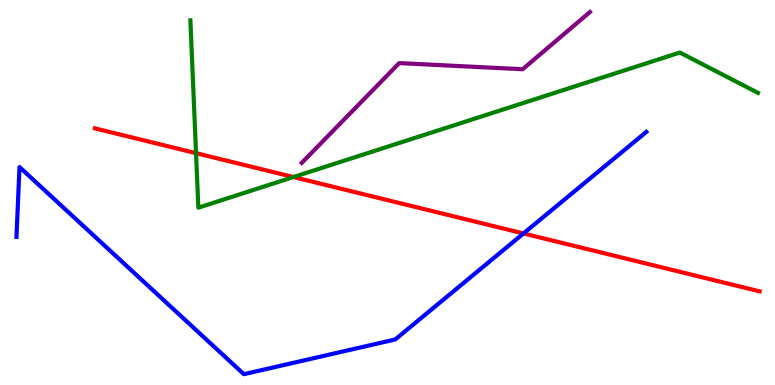[{'lines': ['blue', 'red'], 'intersections': [{'x': 6.75, 'y': 3.94}]}, {'lines': ['green', 'red'], 'intersections': [{'x': 2.53, 'y': 6.02}, {'x': 3.79, 'y': 5.4}]}, {'lines': ['purple', 'red'], 'intersections': []}, {'lines': ['blue', 'green'], 'intersections': []}, {'lines': ['blue', 'purple'], 'intersections': []}, {'lines': ['green', 'purple'], 'intersections': []}]